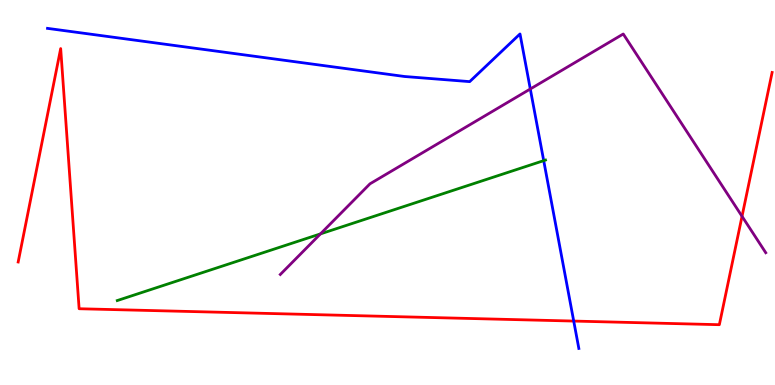[{'lines': ['blue', 'red'], 'intersections': [{'x': 7.4, 'y': 1.66}]}, {'lines': ['green', 'red'], 'intersections': []}, {'lines': ['purple', 'red'], 'intersections': [{'x': 9.57, 'y': 4.38}]}, {'lines': ['blue', 'green'], 'intersections': [{'x': 7.02, 'y': 5.83}]}, {'lines': ['blue', 'purple'], 'intersections': [{'x': 6.84, 'y': 7.69}]}, {'lines': ['green', 'purple'], 'intersections': [{'x': 4.13, 'y': 3.92}]}]